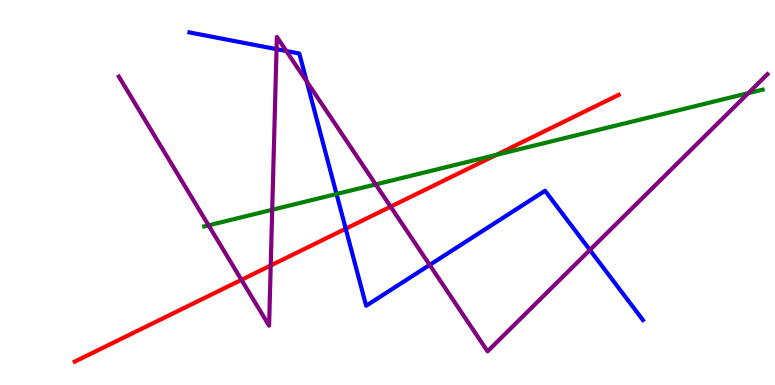[{'lines': ['blue', 'red'], 'intersections': [{'x': 4.46, 'y': 4.06}]}, {'lines': ['green', 'red'], 'intersections': [{'x': 6.4, 'y': 5.98}]}, {'lines': ['purple', 'red'], 'intersections': [{'x': 3.12, 'y': 2.73}, {'x': 3.49, 'y': 3.1}, {'x': 5.04, 'y': 4.63}]}, {'lines': ['blue', 'green'], 'intersections': [{'x': 4.34, 'y': 4.96}]}, {'lines': ['blue', 'purple'], 'intersections': [{'x': 3.57, 'y': 8.72}, {'x': 3.69, 'y': 8.67}, {'x': 3.96, 'y': 7.88}, {'x': 5.54, 'y': 3.12}, {'x': 7.61, 'y': 3.51}]}, {'lines': ['green', 'purple'], 'intersections': [{'x': 2.69, 'y': 4.15}, {'x': 3.51, 'y': 4.55}, {'x': 4.85, 'y': 5.21}, {'x': 9.66, 'y': 7.58}]}]